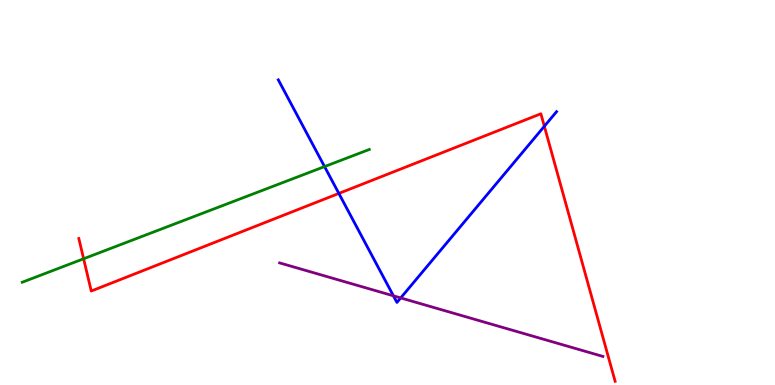[{'lines': ['blue', 'red'], 'intersections': [{'x': 4.37, 'y': 4.98}, {'x': 7.02, 'y': 6.72}]}, {'lines': ['green', 'red'], 'intersections': [{'x': 1.08, 'y': 3.28}]}, {'lines': ['purple', 'red'], 'intersections': []}, {'lines': ['blue', 'green'], 'intersections': [{'x': 4.19, 'y': 5.67}]}, {'lines': ['blue', 'purple'], 'intersections': [{'x': 5.08, 'y': 2.32}, {'x': 5.17, 'y': 2.26}]}, {'lines': ['green', 'purple'], 'intersections': []}]